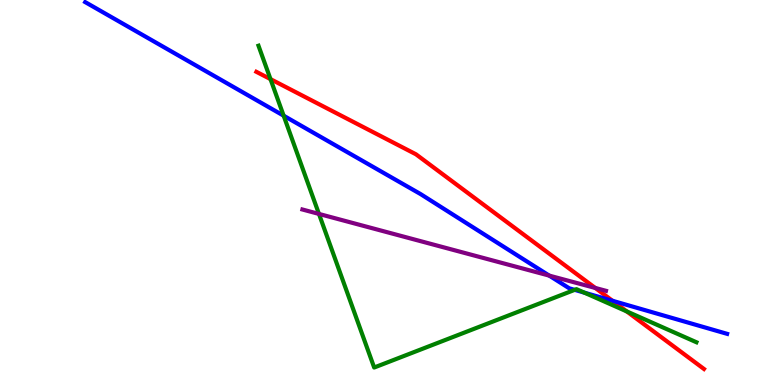[{'lines': ['blue', 'red'], 'intersections': [{'x': 7.9, 'y': 2.19}]}, {'lines': ['green', 'red'], 'intersections': [{'x': 3.49, 'y': 7.94}, {'x': 8.09, 'y': 1.91}]}, {'lines': ['purple', 'red'], 'intersections': [{'x': 7.68, 'y': 2.52}]}, {'lines': ['blue', 'green'], 'intersections': [{'x': 3.66, 'y': 6.99}, {'x': 7.42, 'y': 2.47}, {'x': 7.54, 'y': 2.4}]}, {'lines': ['blue', 'purple'], 'intersections': [{'x': 7.09, 'y': 2.84}]}, {'lines': ['green', 'purple'], 'intersections': [{'x': 4.12, 'y': 4.44}]}]